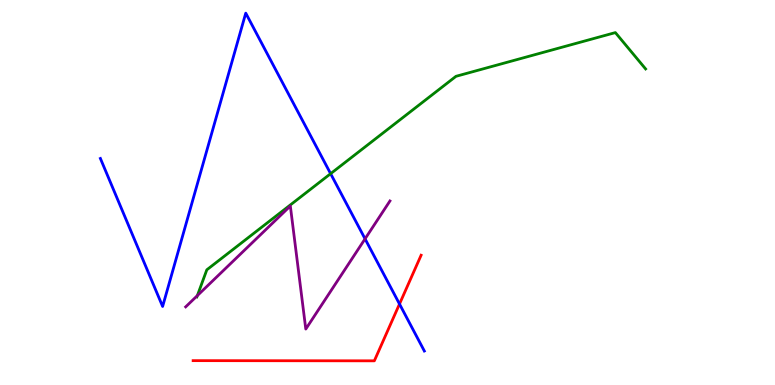[{'lines': ['blue', 'red'], 'intersections': [{'x': 5.15, 'y': 2.1}]}, {'lines': ['green', 'red'], 'intersections': []}, {'lines': ['purple', 'red'], 'intersections': []}, {'lines': ['blue', 'green'], 'intersections': [{'x': 4.27, 'y': 5.49}]}, {'lines': ['blue', 'purple'], 'intersections': [{'x': 4.71, 'y': 3.8}]}, {'lines': ['green', 'purple'], 'intersections': [{'x': 2.55, 'y': 2.32}]}]